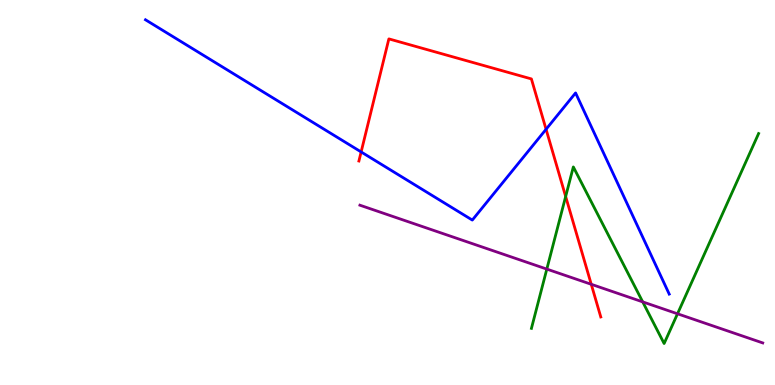[{'lines': ['blue', 'red'], 'intersections': [{'x': 4.66, 'y': 6.05}, {'x': 7.05, 'y': 6.64}]}, {'lines': ['green', 'red'], 'intersections': [{'x': 7.3, 'y': 4.9}]}, {'lines': ['purple', 'red'], 'intersections': [{'x': 7.63, 'y': 2.62}]}, {'lines': ['blue', 'green'], 'intersections': []}, {'lines': ['blue', 'purple'], 'intersections': []}, {'lines': ['green', 'purple'], 'intersections': [{'x': 7.06, 'y': 3.01}, {'x': 8.29, 'y': 2.16}, {'x': 8.74, 'y': 1.85}]}]